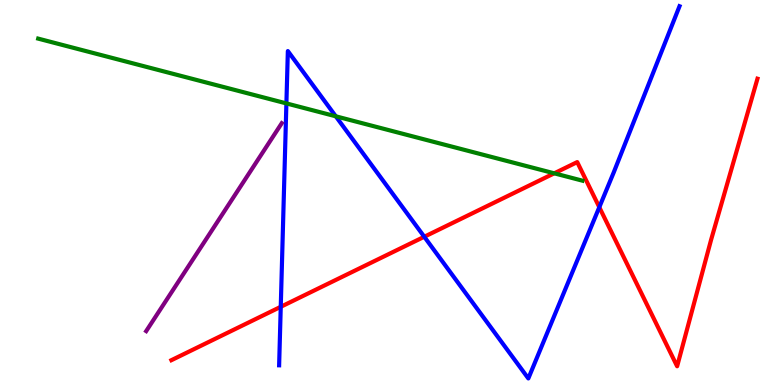[{'lines': ['blue', 'red'], 'intersections': [{'x': 3.62, 'y': 2.03}, {'x': 5.47, 'y': 3.85}, {'x': 7.73, 'y': 4.62}]}, {'lines': ['green', 'red'], 'intersections': [{'x': 7.15, 'y': 5.5}]}, {'lines': ['purple', 'red'], 'intersections': []}, {'lines': ['blue', 'green'], 'intersections': [{'x': 3.7, 'y': 7.31}, {'x': 4.33, 'y': 6.98}]}, {'lines': ['blue', 'purple'], 'intersections': []}, {'lines': ['green', 'purple'], 'intersections': []}]